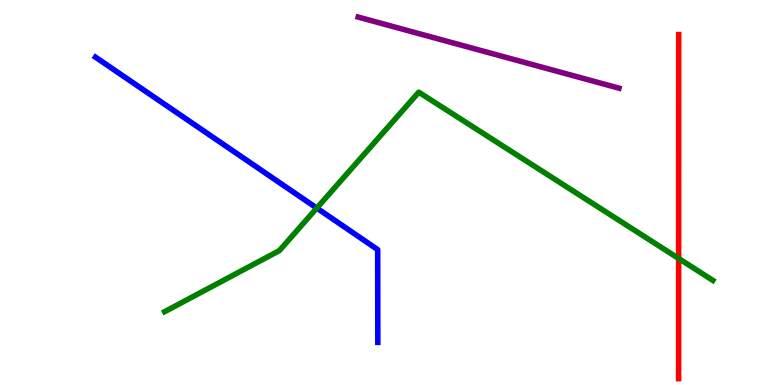[{'lines': ['blue', 'red'], 'intersections': []}, {'lines': ['green', 'red'], 'intersections': [{'x': 8.76, 'y': 3.29}]}, {'lines': ['purple', 'red'], 'intersections': []}, {'lines': ['blue', 'green'], 'intersections': [{'x': 4.09, 'y': 4.6}]}, {'lines': ['blue', 'purple'], 'intersections': []}, {'lines': ['green', 'purple'], 'intersections': []}]